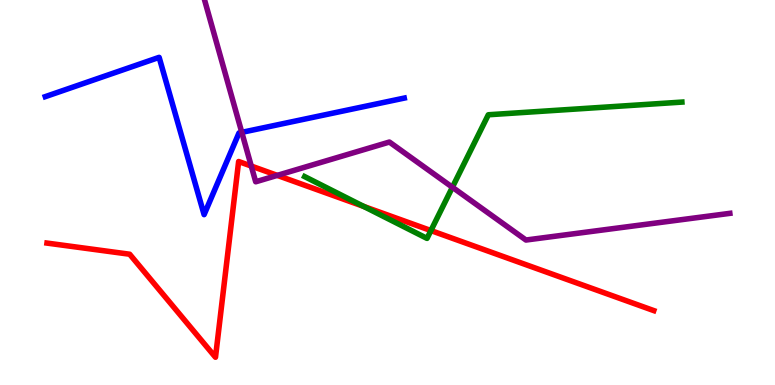[{'lines': ['blue', 'red'], 'intersections': []}, {'lines': ['green', 'red'], 'intersections': [{'x': 4.69, 'y': 4.64}, {'x': 5.56, 'y': 4.01}]}, {'lines': ['purple', 'red'], 'intersections': [{'x': 3.24, 'y': 5.69}, {'x': 3.58, 'y': 5.44}]}, {'lines': ['blue', 'green'], 'intersections': []}, {'lines': ['blue', 'purple'], 'intersections': [{'x': 3.12, 'y': 6.56}]}, {'lines': ['green', 'purple'], 'intersections': [{'x': 5.84, 'y': 5.14}]}]